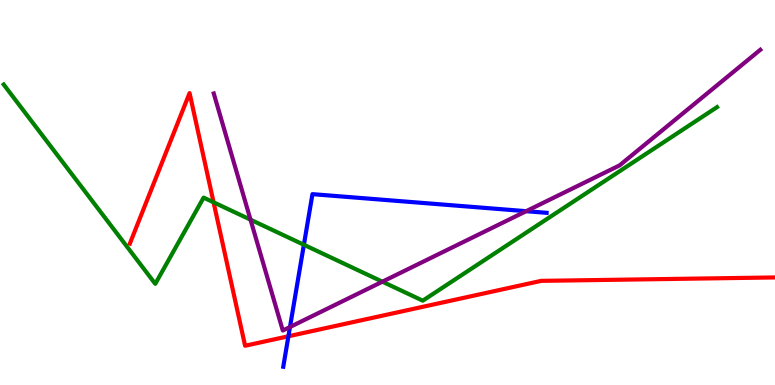[{'lines': ['blue', 'red'], 'intersections': [{'x': 3.72, 'y': 1.27}]}, {'lines': ['green', 'red'], 'intersections': [{'x': 2.76, 'y': 4.75}]}, {'lines': ['purple', 'red'], 'intersections': []}, {'lines': ['blue', 'green'], 'intersections': [{'x': 3.92, 'y': 3.64}]}, {'lines': ['blue', 'purple'], 'intersections': [{'x': 3.74, 'y': 1.51}, {'x': 6.79, 'y': 4.51}]}, {'lines': ['green', 'purple'], 'intersections': [{'x': 3.23, 'y': 4.29}, {'x': 4.93, 'y': 2.68}]}]